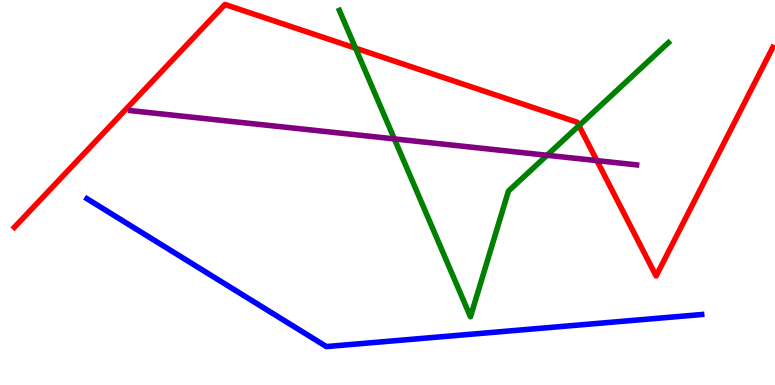[{'lines': ['blue', 'red'], 'intersections': []}, {'lines': ['green', 'red'], 'intersections': [{'x': 4.59, 'y': 8.75}, {'x': 7.47, 'y': 6.74}]}, {'lines': ['purple', 'red'], 'intersections': [{'x': 7.7, 'y': 5.83}]}, {'lines': ['blue', 'green'], 'intersections': []}, {'lines': ['blue', 'purple'], 'intersections': []}, {'lines': ['green', 'purple'], 'intersections': [{'x': 5.09, 'y': 6.39}, {'x': 7.06, 'y': 5.97}]}]